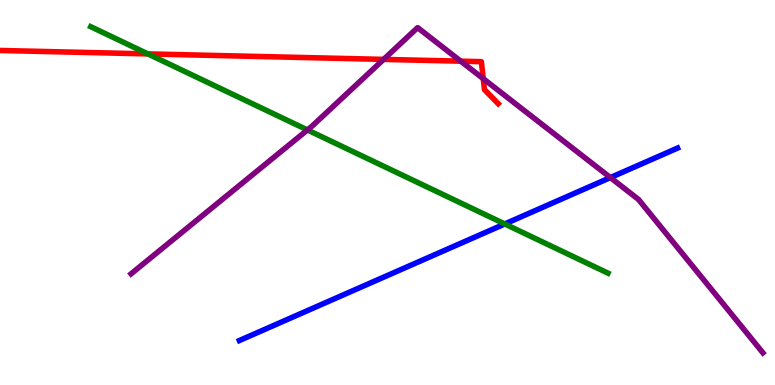[{'lines': ['blue', 'red'], 'intersections': []}, {'lines': ['green', 'red'], 'intersections': [{'x': 1.91, 'y': 8.6}]}, {'lines': ['purple', 'red'], 'intersections': [{'x': 4.95, 'y': 8.46}, {'x': 5.95, 'y': 8.41}, {'x': 6.24, 'y': 7.96}]}, {'lines': ['blue', 'green'], 'intersections': [{'x': 6.51, 'y': 4.18}]}, {'lines': ['blue', 'purple'], 'intersections': [{'x': 7.88, 'y': 5.39}]}, {'lines': ['green', 'purple'], 'intersections': [{'x': 3.97, 'y': 6.62}]}]